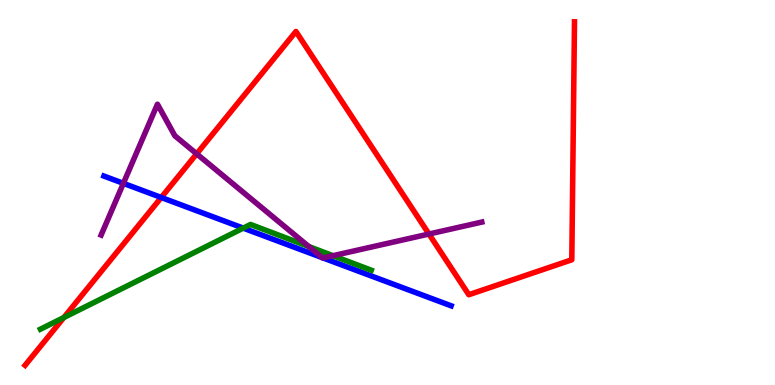[{'lines': ['blue', 'red'], 'intersections': [{'x': 2.08, 'y': 4.87}]}, {'lines': ['green', 'red'], 'intersections': [{'x': 0.824, 'y': 1.75}]}, {'lines': ['purple', 'red'], 'intersections': [{'x': 2.54, 'y': 6.0}, {'x': 5.53, 'y': 3.92}]}, {'lines': ['blue', 'green'], 'intersections': [{'x': 3.14, 'y': 4.07}]}, {'lines': ['blue', 'purple'], 'intersections': [{'x': 1.59, 'y': 5.24}, {'x': 4.16, 'y': 3.31}, {'x': 4.17, 'y': 3.3}]}, {'lines': ['green', 'purple'], 'intersections': [{'x': 3.98, 'y': 3.6}, {'x': 4.3, 'y': 3.36}]}]